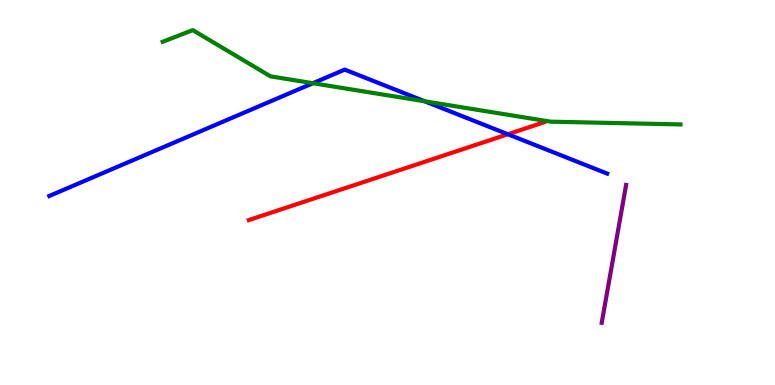[{'lines': ['blue', 'red'], 'intersections': [{'x': 6.55, 'y': 6.51}]}, {'lines': ['green', 'red'], 'intersections': []}, {'lines': ['purple', 'red'], 'intersections': []}, {'lines': ['blue', 'green'], 'intersections': [{'x': 4.04, 'y': 7.84}, {'x': 5.48, 'y': 7.37}]}, {'lines': ['blue', 'purple'], 'intersections': []}, {'lines': ['green', 'purple'], 'intersections': []}]